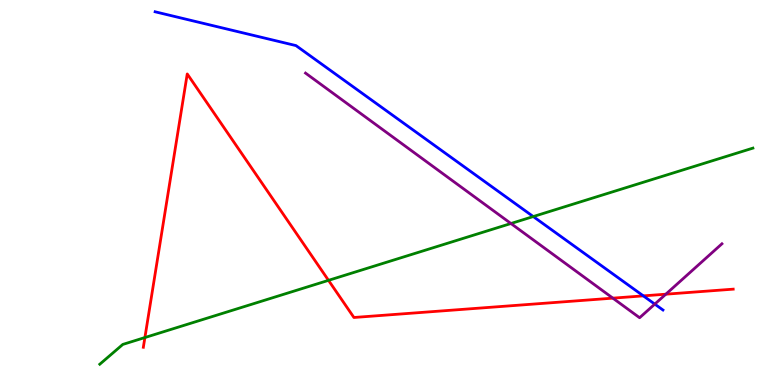[{'lines': ['blue', 'red'], 'intersections': [{'x': 8.3, 'y': 2.32}]}, {'lines': ['green', 'red'], 'intersections': [{'x': 1.87, 'y': 1.23}, {'x': 4.24, 'y': 2.72}]}, {'lines': ['purple', 'red'], 'intersections': [{'x': 7.91, 'y': 2.26}, {'x': 8.59, 'y': 2.36}]}, {'lines': ['blue', 'green'], 'intersections': [{'x': 6.88, 'y': 4.38}]}, {'lines': ['blue', 'purple'], 'intersections': [{'x': 8.45, 'y': 2.1}]}, {'lines': ['green', 'purple'], 'intersections': [{'x': 6.59, 'y': 4.19}]}]